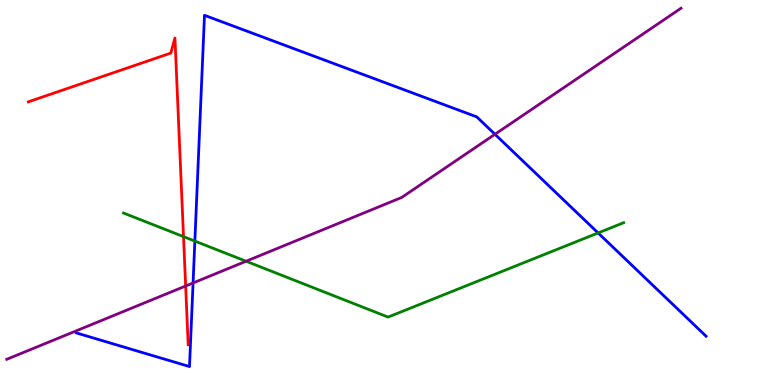[{'lines': ['blue', 'red'], 'intersections': []}, {'lines': ['green', 'red'], 'intersections': [{'x': 2.37, 'y': 3.85}]}, {'lines': ['purple', 'red'], 'intersections': [{'x': 2.4, 'y': 2.57}]}, {'lines': ['blue', 'green'], 'intersections': [{'x': 2.51, 'y': 3.74}, {'x': 7.72, 'y': 3.95}]}, {'lines': ['blue', 'purple'], 'intersections': [{'x': 2.49, 'y': 2.65}, {'x': 6.39, 'y': 6.51}]}, {'lines': ['green', 'purple'], 'intersections': [{'x': 3.18, 'y': 3.21}]}]